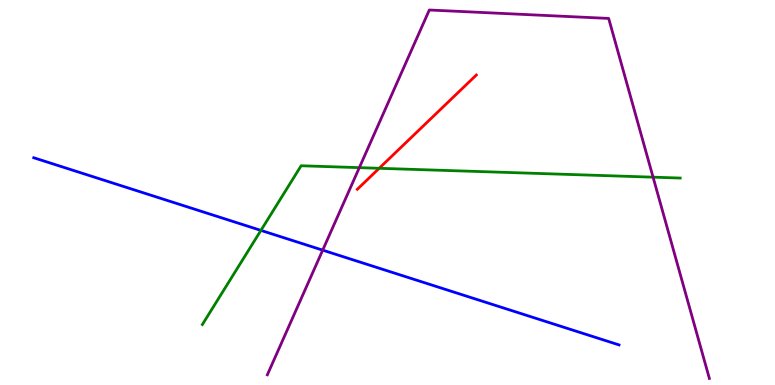[{'lines': ['blue', 'red'], 'intersections': []}, {'lines': ['green', 'red'], 'intersections': [{'x': 4.89, 'y': 5.63}]}, {'lines': ['purple', 'red'], 'intersections': []}, {'lines': ['blue', 'green'], 'intersections': [{'x': 3.37, 'y': 4.02}]}, {'lines': ['blue', 'purple'], 'intersections': [{'x': 4.16, 'y': 3.5}]}, {'lines': ['green', 'purple'], 'intersections': [{'x': 4.64, 'y': 5.65}, {'x': 8.43, 'y': 5.4}]}]